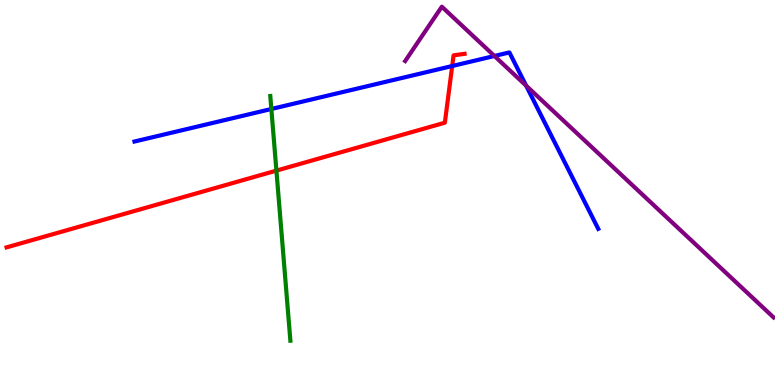[{'lines': ['blue', 'red'], 'intersections': [{'x': 5.83, 'y': 8.29}]}, {'lines': ['green', 'red'], 'intersections': [{'x': 3.57, 'y': 5.57}]}, {'lines': ['purple', 'red'], 'intersections': []}, {'lines': ['blue', 'green'], 'intersections': [{'x': 3.5, 'y': 7.17}]}, {'lines': ['blue', 'purple'], 'intersections': [{'x': 6.38, 'y': 8.55}, {'x': 6.79, 'y': 7.77}]}, {'lines': ['green', 'purple'], 'intersections': []}]